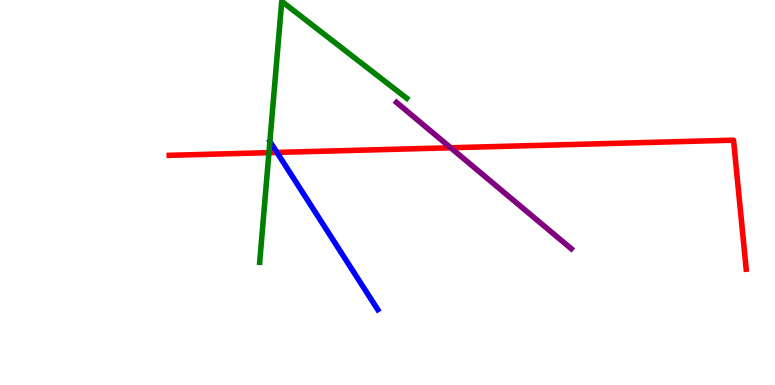[{'lines': ['blue', 'red'], 'intersections': [{'x': 3.57, 'y': 6.04}]}, {'lines': ['green', 'red'], 'intersections': [{'x': 3.47, 'y': 6.03}]}, {'lines': ['purple', 'red'], 'intersections': [{'x': 5.82, 'y': 6.16}]}, {'lines': ['blue', 'green'], 'intersections': []}, {'lines': ['blue', 'purple'], 'intersections': []}, {'lines': ['green', 'purple'], 'intersections': []}]